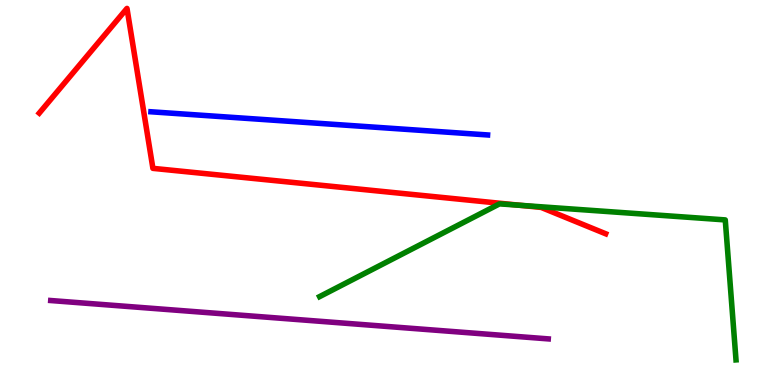[{'lines': ['blue', 'red'], 'intersections': []}, {'lines': ['green', 'red'], 'intersections': [{'x': 6.72, 'y': 4.67}]}, {'lines': ['purple', 'red'], 'intersections': []}, {'lines': ['blue', 'green'], 'intersections': []}, {'lines': ['blue', 'purple'], 'intersections': []}, {'lines': ['green', 'purple'], 'intersections': []}]